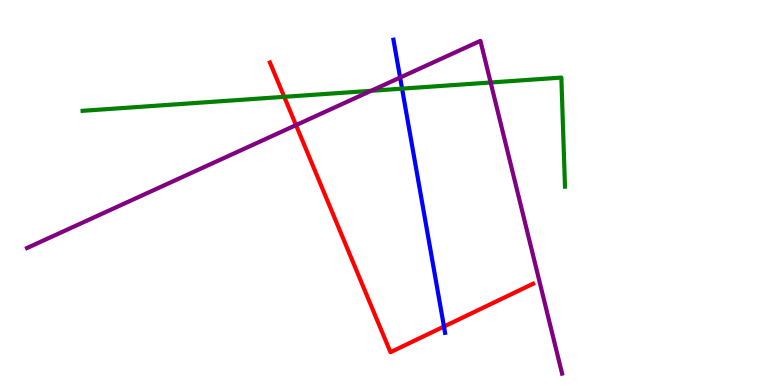[{'lines': ['blue', 'red'], 'intersections': [{'x': 5.73, 'y': 1.52}]}, {'lines': ['green', 'red'], 'intersections': [{'x': 3.67, 'y': 7.48}]}, {'lines': ['purple', 'red'], 'intersections': [{'x': 3.82, 'y': 6.75}]}, {'lines': ['blue', 'green'], 'intersections': [{'x': 5.19, 'y': 7.7}]}, {'lines': ['blue', 'purple'], 'intersections': [{'x': 5.16, 'y': 7.99}]}, {'lines': ['green', 'purple'], 'intersections': [{'x': 4.79, 'y': 7.64}, {'x': 6.33, 'y': 7.86}]}]